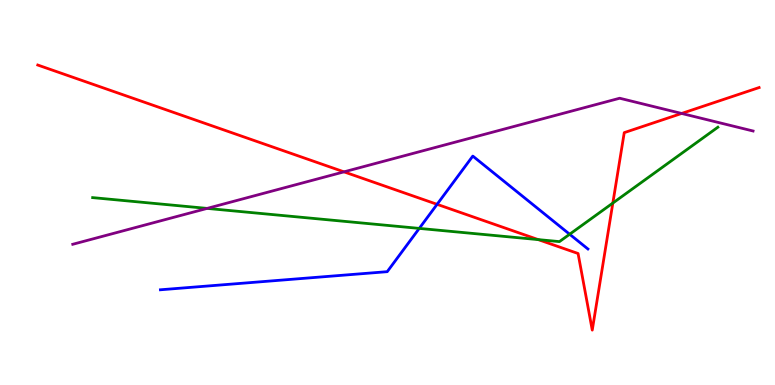[{'lines': ['blue', 'red'], 'intersections': [{'x': 5.64, 'y': 4.69}]}, {'lines': ['green', 'red'], 'intersections': [{'x': 6.95, 'y': 3.78}, {'x': 7.91, 'y': 4.73}]}, {'lines': ['purple', 'red'], 'intersections': [{'x': 4.44, 'y': 5.54}, {'x': 8.8, 'y': 7.05}]}, {'lines': ['blue', 'green'], 'intersections': [{'x': 5.41, 'y': 4.07}, {'x': 7.35, 'y': 3.92}]}, {'lines': ['blue', 'purple'], 'intersections': []}, {'lines': ['green', 'purple'], 'intersections': [{'x': 2.67, 'y': 4.59}]}]